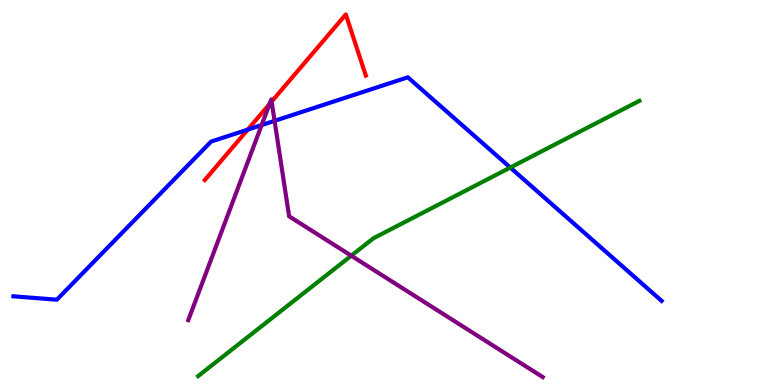[{'lines': ['blue', 'red'], 'intersections': [{'x': 3.2, 'y': 6.63}]}, {'lines': ['green', 'red'], 'intersections': []}, {'lines': ['purple', 'red'], 'intersections': [{'x': 3.48, 'y': 7.3}, {'x': 3.5, 'y': 7.36}]}, {'lines': ['blue', 'green'], 'intersections': [{'x': 6.58, 'y': 5.65}]}, {'lines': ['blue', 'purple'], 'intersections': [{'x': 3.38, 'y': 6.75}, {'x': 3.54, 'y': 6.86}]}, {'lines': ['green', 'purple'], 'intersections': [{'x': 4.53, 'y': 3.36}]}]